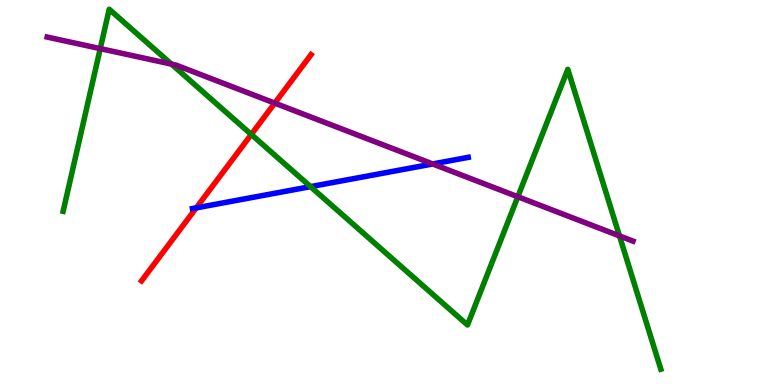[{'lines': ['blue', 'red'], 'intersections': [{'x': 2.53, 'y': 4.6}]}, {'lines': ['green', 'red'], 'intersections': [{'x': 3.24, 'y': 6.51}]}, {'lines': ['purple', 'red'], 'intersections': [{'x': 3.55, 'y': 7.32}]}, {'lines': ['blue', 'green'], 'intersections': [{'x': 4.01, 'y': 5.15}]}, {'lines': ['blue', 'purple'], 'intersections': [{'x': 5.58, 'y': 5.74}]}, {'lines': ['green', 'purple'], 'intersections': [{'x': 1.29, 'y': 8.74}, {'x': 2.21, 'y': 8.33}, {'x': 6.68, 'y': 4.89}, {'x': 7.99, 'y': 3.87}]}]